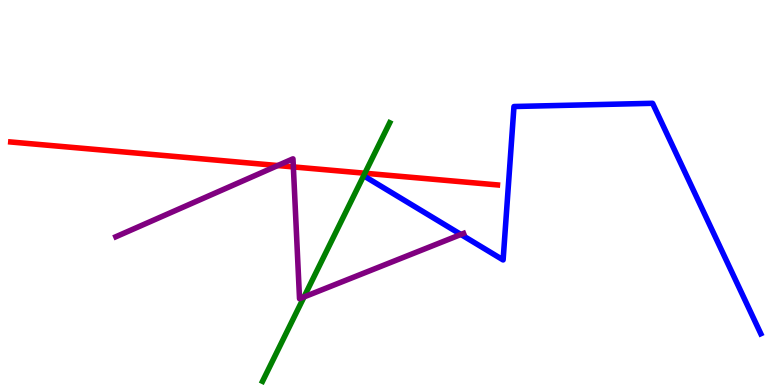[{'lines': ['blue', 'red'], 'intersections': []}, {'lines': ['green', 'red'], 'intersections': [{'x': 4.71, 'y': 5.5}]}, {'lines': ['purple', 'red'], 'intersections': [{'x': 3.58, 'y': 5.7}, {'x': 3.79, 'y': 5.66}]}, {'lines': ['blue', 'green'], 'intersections': []}, {'lines': ['blue', 'purple'], 'intersections': [{'x': 5.95, 'y': 3.91}]}, {'lines': ['green', 'purple'], 'intersections': [{'x': 3.92, 'y': 2.29}]}]